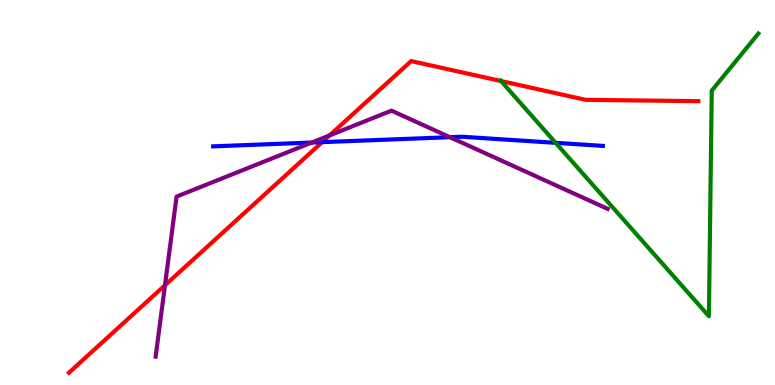[{'lines': ['blue', 'red'], 'intersections': [{'x': 4.16, 'y': 6.31}]}, {'lines': ['green', 'red'], 'intersections': [{'x': 6.46, 'y': 7.9}]}, {'lines': ['purple', 'red'], 'intersections': [{'x': 2.13, 'y': 2.59}, {'x': 4.25, 'y': 6.48}]}, {'lines': ['blue', 'green'], 'intersections': [{'x': 7.17, 'y': 6.29}]}, {'lines': ['blue', 'purple'], 'intersections': [{'x': 4.02, 'y': 6.3}, {'x': 5.81, 'y': 6.44}]}, {'lines': ['green', 'purple'], 'intersections': []}]